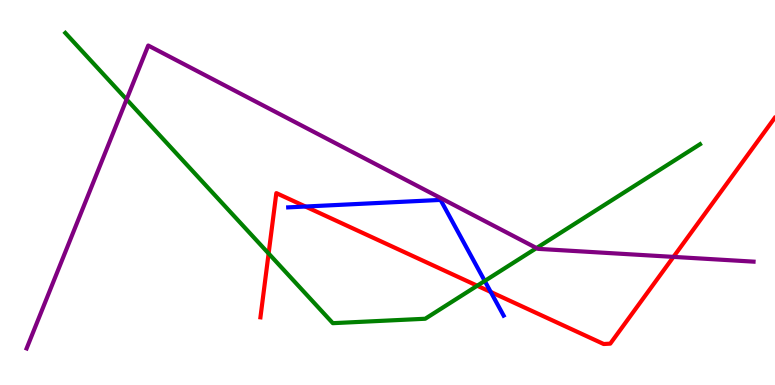[{'lines': ['blue', 'red'], 'intersections': [{'x': 3.94, 'y': 4.64}, {'x': 6.33, 'y': 2.42}]}, {'lines': ['green', 'red'], 'intersections': [{'x': 3.47, 'y': 3.42}, {'x': 6.16, 'y': 2.58}]}, {'lines': ['purple', 'red'], 'intersections': [{'x': 8.69, 'y': 3.33}]}, {'lines': ['blue', 'green'], 'intersections': [{'x': 6.25, 'y': 2.7}]}, {'lines': ['blue', 'purple'], 'intersections': []}, {'lines': ['green', 'purple'], 'intersections': [{'x': 1.63, 'y': 7.42}, {'x': 6.92, 'y': 3.56}]}]